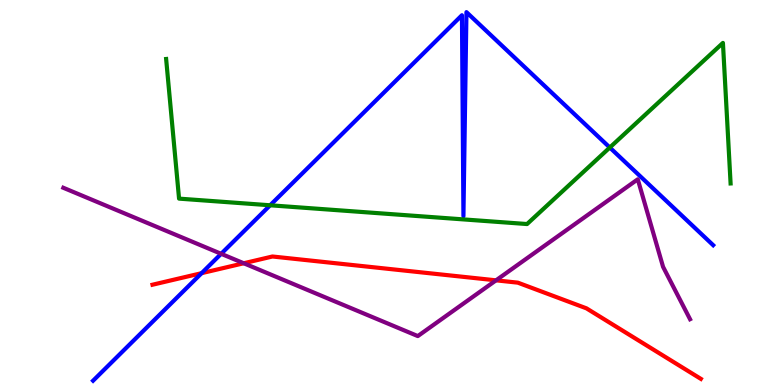[{'lines': ['blue', 'red'], 'intersections': [{'x': 2.6, 'y': 2.9}]}, {'lines': ['green', 'red'], 'intersections': []}, {'lines': ['purple', 'red'], 'intersections': [{'x': 3.14, 'y': 3.16}, {'x': 6.4, 'y': 2.72}]}, {'lines': ['blue', 'green'], 'intersections': [{'x': 3.49, 'y': 4.67}, {'x': 7.87, 'y': 6.17}]}, {'lines': ['blue', 'purple'], 'intersections': [{'x': 2.85, 'y': 3.41}]}, {'lines': ['green', 'purple'], 'intersections': []}]